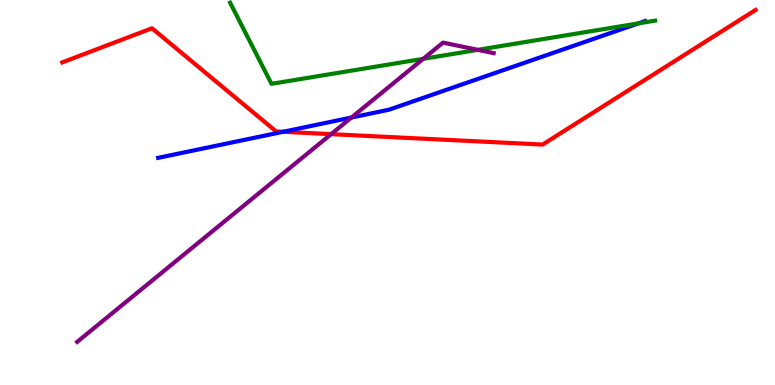[{'lines': ['blue', 'red'], 'intersections': [{'x': 3.65, 'y': 6.58}]}, {'lines': ['green', 'red'], 'intersections': []}, {'lines': ['purple', 'red'], 'intersections': [{'x': 4.27, 'y': 6.52}]}, {'lines': ['blue', 'green'], 'intersections': [{'x': 8.24, 'y': 9.39}]}, {'lines': ['blue', 'purple'], 'intersections': [{'x': 4.53, 'y': 6.95}]}, {'lines': ['green', 'purple'], 'intersections': [{'x': 5.46, 'y': 8.47}, {'x': 6.16, 'y': 8.71}]}]